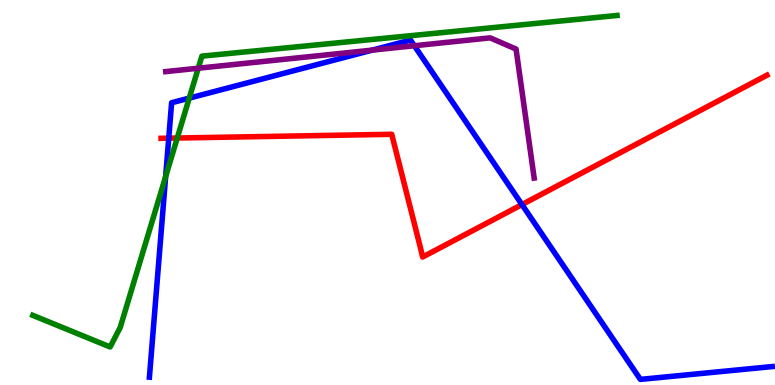[{'lines': ['blue', 'red'], 'intersections': [{'x': 2.18, 'y': 6.41}, {'x': 6.73, 'y': 4.69}]}, {'lines': ['green', 'red'], 'intersections': [{'x': 2.29, 'y': 6.41}]}, {'lines': ['purple', 'red'], 'intersections': []}, {'lines': ['blue', 'green'], 'intersections': [{'x': 2.14, 'y': 5.41}, {'x': 2.44, 'y': 7.45}]}, {'lines': ['blue', 'purple'], 'intersections': [{'x': 4.8, 'y': 8.7}, {'x': 5.35, 'y': 8.81}]}, {'lines': ['green', 'purple'], 'intersections': [{'x': 2.56, 'y': 8.23}]}]